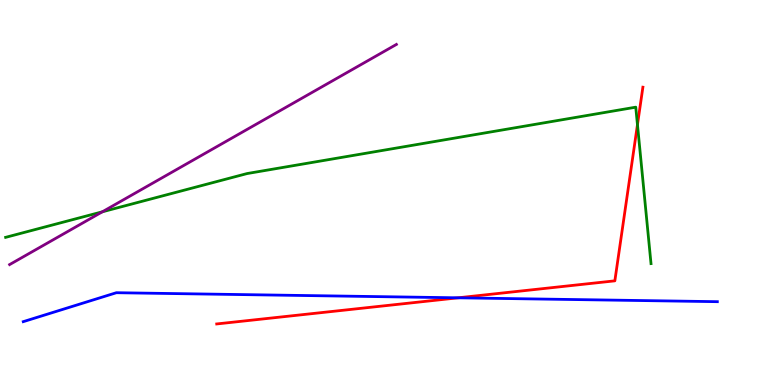[{'lines': ['blue', 'red'], 'intersections': [{'x': 5.91, 'y': 2.26}]}, {'lines': ['green', 'red'], 'intersections': [{'x': 8.23, 'y': 6.76}]}, {'lines': ['purple', 'red'], 'intersections': []}, {'lines': ['blue', 'green'], 'intersections': []}, {'lines': ['blue', 'purple'], 'intersections': []}, {'lines': ['green', 'purple'], 'intersections': [{'x': 1.32, 'y': 4.5}]}]